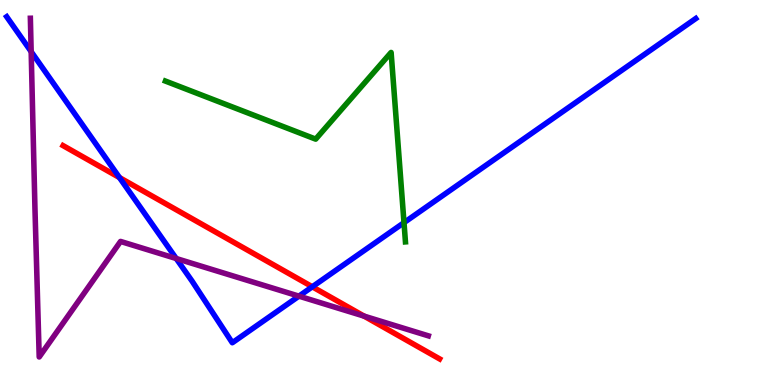[{'lines': ['blue', 'red'], 'intersections': [{'x': 1.54, 'y': 5.39}, {'x': 4.03, 'y': 2.55}]}, {'lines': ['green', 'red'], 'intersections': []}, {'lines': ['purple', 'red'], 'intersections': [{'x': 4.7, 'y': 1.79}]}, {'lines': ['blue', 'green'], 'intersections': [{'x': 5.21, 'y': 4.22}]}, {'lines': ['blue', 'purple'], 'intersections': [{'x': 0.402, 'y': 8.66}, {'x': 2.27, 'y': 3.29}, {'x': 3.86, 'y': 2.31}]}, {'lines': ['green', 'purple'], 'intersections': []}]